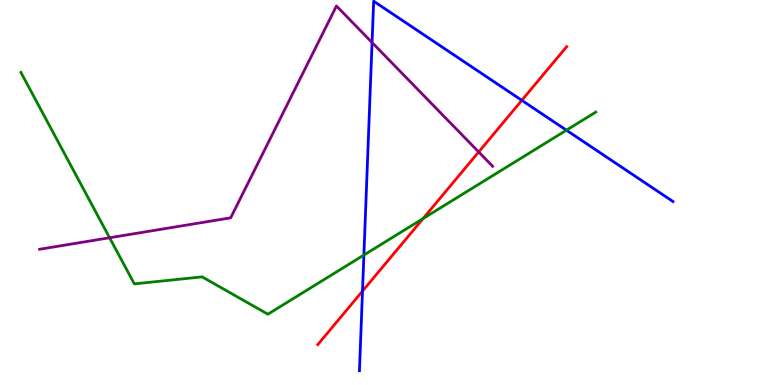[{'lines': ['blue', 'red'], 'intersections': [{'x': 4.68, 'y': 2.44}, {'x': 6.73, 'y': 7.39}]}, {'lines': ['green', 'red'], 'intersections': [{'x': 5.46, 'y': 4.32}]}, {'lines': ['purple', 'red'], 'intersections': [{'x': 6.18, 'y': 6.05}]}, {'lines': ['blue', 'green'], 'intersections': [{'x': 4.7, 'y': 3.38}, {'x': 7.31, 'y': 6.62}]}, {'lines': ['blue', 'purple'], 'intersections': [{'x': 4.8, 'y': 8.9}]}, {'lines': ['green', 'purple'], 'intersections': [{'x': 1.41, 'y': 3.82}]}]